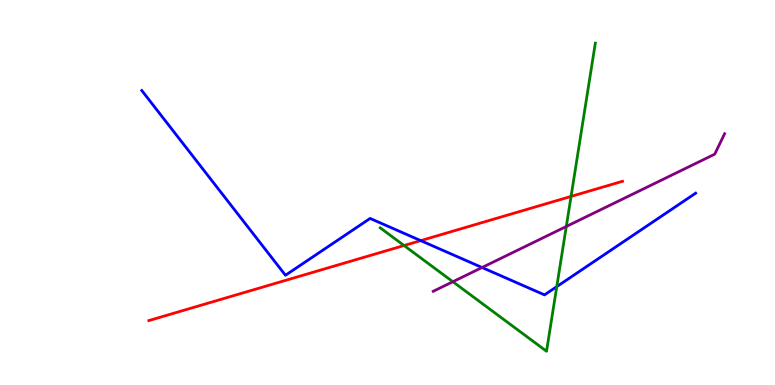[{'lines': ['blue', 'red'], 'intersections': [{'x': 5.43, 'y': 3.75}]}, {'lines': ['green', 'red'], 'intersections': [{'x': 5.21, 'y': 3.62}, {'x': 7.37, 'y': 4.9}]}, {'lines': ['purple', 'red'], 'intersections': []}, {'lines': ['blue', 'green'], 'intersections': [{'x': 7.18, 'y': 2.56}]}, {'lines': ['blue', 'purple'], 'intersections': [{'x': 6.22, 'y': 3.05}]}, {'lines': ['green', 'purple'], 'intersections': [{'x': 5.84, 'y': 2.68}, {'x': 7.31, 'y': 4.12}]}]